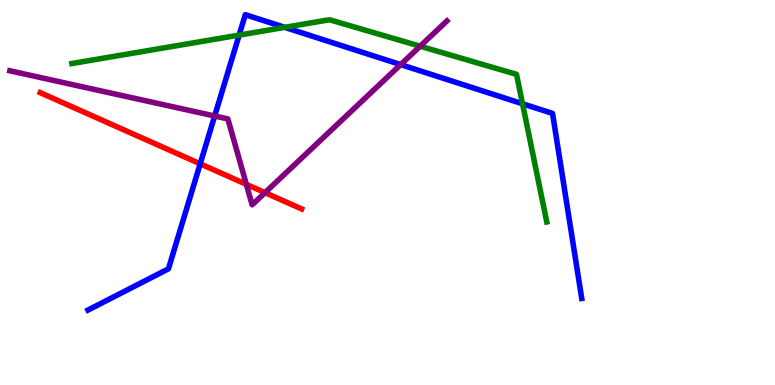[{'lines': ['blue', 'red'], 'intersections': [{'x': 2.58, 'y': 5.74}]}, {'lines': ['green', 'red'], 'intersections': []}, {'lines': ['purple', 'red'], 'intersections': [{'x': 3.18, 'y': 5.21}, {'x': 3.42, 'y': 5.0}]}, {'lines': ['blue', 'green'], 'intersections': [{'x': 3.09, 'y': 9.09}, {'x': 3.67, 'y': 9.29}, {'x': 6.74, 'y': 7.3}]}, {'lines': ['blue', 'purple'], 'intersections': [{'x': 2.77, 'y': 6.99}, {'x': 5.17, 'y': 8.32}]}, {'lines': ['green', 'purple'], 'intersections': [{'x': 5.42, 'y': 8.8}]}]